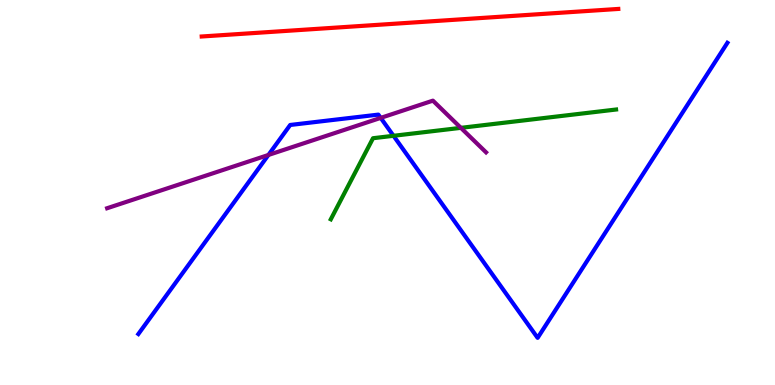[{'lines': ['blue', 'red'], 'intersections': []}, {'lines': ['green', 'red'], 'intersections': []}, {'lines': ['purple', 'red'], 'intersections': []}, {'lines': ['blue', 'green'], 'intersections': [{'x': 5.08, 'y': 6.47}]}, {'lines': ['blue', 'purple'], 'intersections': [{'x': 3.46, 'y': 5.97}, {'x': 4.91, 'y': 6.94}]}, {'lines': ['green', 'purple'], 'intersections': [{'x': 5.95, 'y': 6.68}]}]